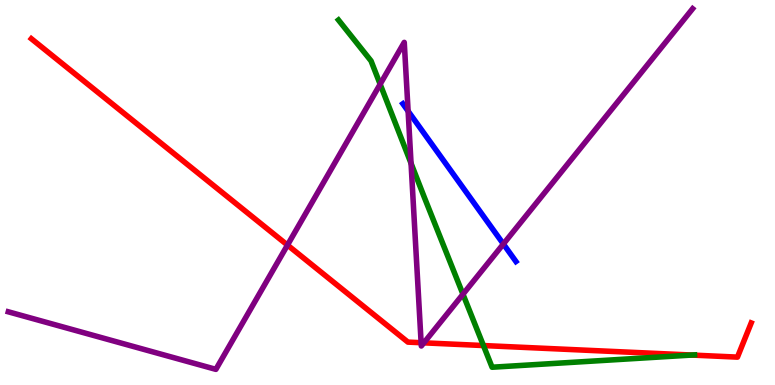[{'lines': ['blue', 'red'], 'intersections': []}, {'lines': ['green', 'red'], 'intersections': [{'x': 6.24, 'y': 1.02}, {'x': 8.93, 'y': 0.778}]}, {'lines': ['purple', 'red'], 'intersections': [{'x': 3.71, 'y': 3.63}, {'x': 5.43, 'y': 1.1}, {'x': 5.47, 'y': 1.1}]}, {'lines': ['blue', 'green'], 'intersections': []}, {'lines': ['blue', 'purple'], 'intersections': [{'x': 5.27, 'y': 7.11}, {'x': 6.5, 'y': 3.66}]}, {'lines': ['green', 'purple'], 'intersections': [{'x': 4.91, 'y': 7.81}, {'x': 5.3, 'y': 5.76}, {'x': 5.97, 'y': 2.36}]}]